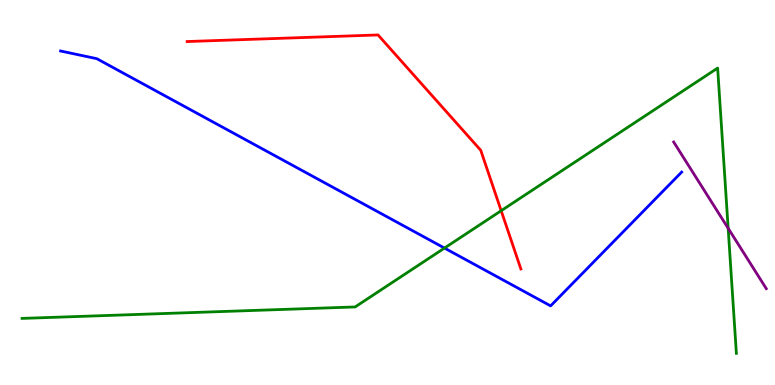[{'lines': ['blue', 'red'], 'intersections': []}, {'lines': ['green', 'red'], 'intersections': [{'x': 6.47, 'y': 4.53}]}, {'lines': ['purple', 'red'], 'intersections': []}, {'lines': ['blue', 'green'], 'intersections': [{'x': 5.74, 'y': 3.56}]}, {'lines': ['blue', 'purple'], 'intersections': []}, {'lines': ['green', 'purple'], 'intersections': [{'x': 9.4, 'y': 4.07}]}]